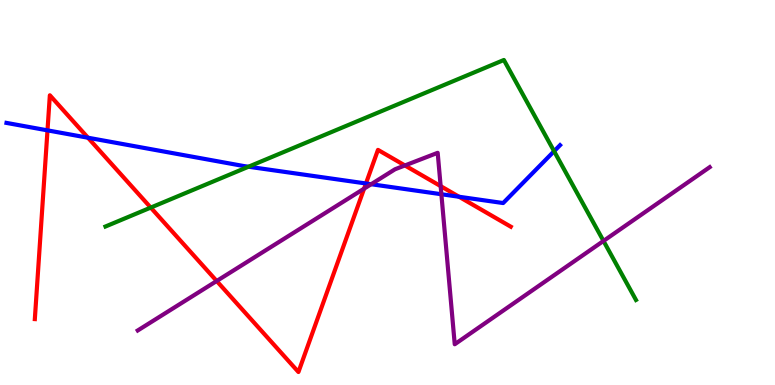[{'lines': ['blue', 'red'], 'intersections': [{'x': 0.613, 'y': 6.61}, {'x': 1.14, 'y': 6.42}, {'x': 4.72, 'y': 5.23}, {'x': 5.92, 'y': 4.89}]}, {'lines': ['green', 'red'], 'intersections': [{'x': 1.95, 'y': 4.61}]}, {'lines': ['purple', 'red'], 'intersections': [{'x': 2.8, 'y': 2.7}, {'x': 4.7, 'y': 5.1}, {'x': 5.22, 'y': 5.7}, {'x': 5.69, 'y': 5.17}]}, {'lines': ['blue', 'green'], 'intersections': [{'x': 3.21, 'y': 5.67}, {'x': 7.15, 'y': 6.07}]}, {'lines': ['blue', 'purple'], 'intersections': [{'x': 4.79, 'y': 5.22}, {'x': 5.7, 'y': 4.95}]}, {'lines': ['green', 'purple'], 'intersections': [{'x': 7.79, 'y': 3.74}]}]